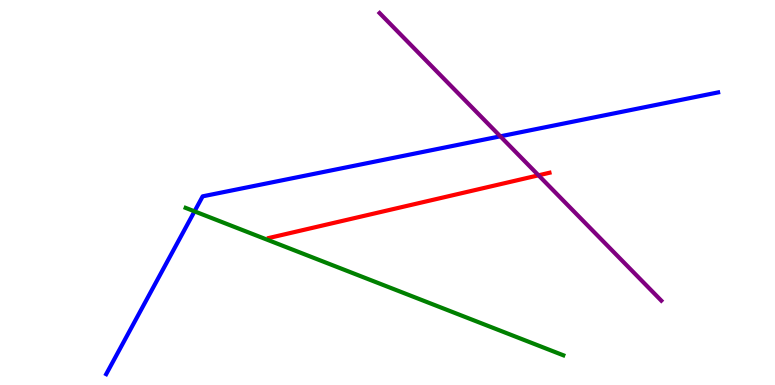[{'lines': ['blue', 'red'], 'intersections': []}, {'lines': ['green', 'red'], 'intersections': []}, {'lines': ['purple', 'red'], 'intersections': [{'x': 6.95, 'y': 5.45}]}, {'lines': ['blue', 'green'], 'intersections': [{'x': 2.51, 'y': 4.51}]}, {'lines': ['blue', 'purple'], 'intersections': [{'x': 6.46, 'y': 6.46}]}, {'lines': ['green', 'purple'], 'intersections': []}]